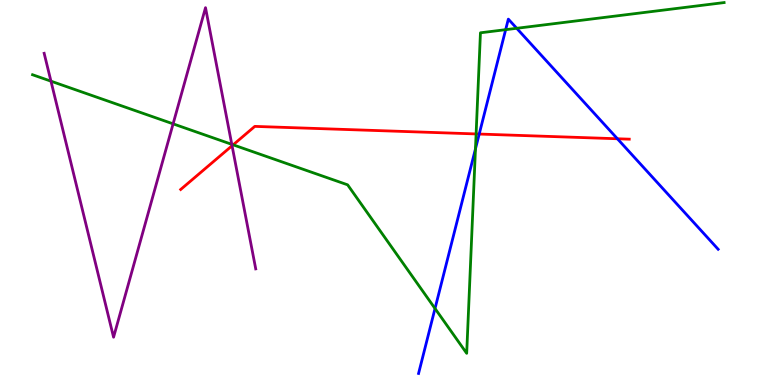[{'lines': ['blue', 'red'], 'intersections': [{'x': 6.18, 'y': 6.52}, {'x': 7.97, 'y': 6.4}]}, {'lines': ['green', 'red'], 'intersections': [{'x': 3.01, 'y': 6.24}, {'x': 6.14, 'y': 6.52}]}, {'lines': ['purple', 'red'], 'intersections': [{'x': 2.99, 'y': 6.21}]}, {'lines': ['blue', 'green'], 'intersections': [{'x': 5.61, 'y': 1.99}, {'x': 6.13, 'y': 6.13}, {'x': 6.52, 'y': 9.23}, {'x': 6.67, 'y': 9.27}]}, {'lines': ['blue', 'purple'], 'intersections': []}, {'lines': ['green', 'purple'], 'intersections': [{'x': 0.658, 'y': 7.89}, {'x': 2.23, 'y': 6.78}, {'x': 2.99, 'y': 6.25}]}]